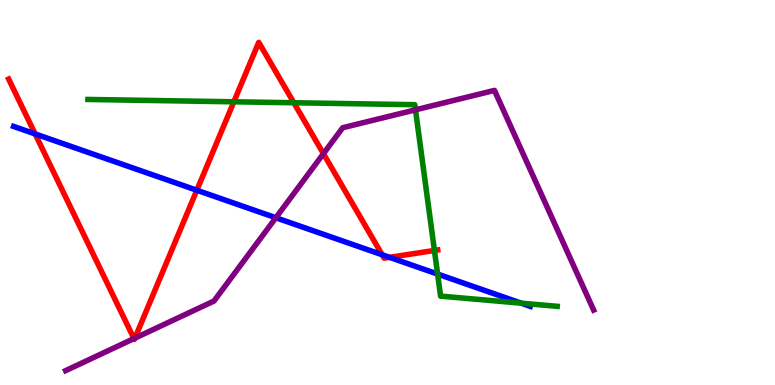[{'lines': ['blue', 'red'], 'intersections': [{'x': 0.453, 'y': 6.52}, {'x': 2.54, 'y': 5.06}, {'x': 4.93, 'y': 3.38}, {'x': 5.03, 'y': 3.32}]}, {'lines': ['green', 'red'], 'intersections': [{'x': 3.02, 'y': 7.36}, {'x': 3.79, 'y': 7.33}, {'x': 5.61, 'y': 3.49}]}, {'lines': ['purple', 'red'], 'intersections': [{'x': 1.73, 'y': 1.21}, {'x': 1.74, 'y': 1.22}, {'x': 4.17, 'y': 6.01}]}, {'lines': ['blue', 'green'], 'intersections': [{'x': 5.65, 'y': 2.88}, {'x': 6.73, 'y': 2.13}]}, {'lines': ['blue', 'purple'], 'intersections': [{'x': 3.56, 'y': 4.34}]}, {'lines': ['green', 'purple'], 'intersections': [{'x': 5.36, 'y': 7.15}]}]